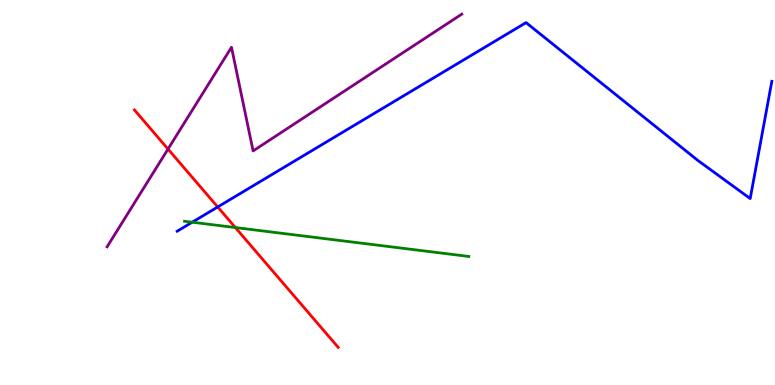[{'lines': ['blue', 'red'], 'intersections': [{'x': 2.81, 'y': 4.62}]}, {'lines': ['green', 'red'], 'intersections': [{'x': 3.04, 'y': 4.09}]}, {'lines': ['purple', 'red'], 'intersections': [{'x': 2.17, 'y': 6.13}]}, {'lines': ['blue', 'green'], 'intersections': [{'x': 2.48, 'y': 4.23}]}, {'lines': ['blue', 'purple'], 'intersections': []}, {'lines': ['green', 'purple'], 'intersections': []}]